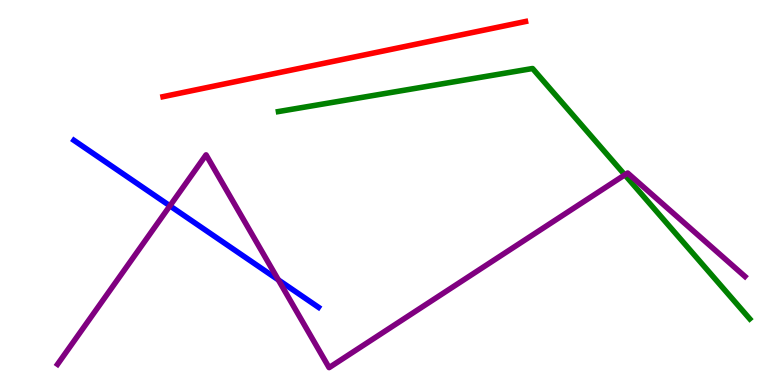[{'lines': ['blue', 'red'], 'intersections': []}, {'lines': ['green', 'red'], 'intersections': []}, {'lines': ['purple', 'red'], 'intersections': []}, {'lines': ['blue', 'green'], 'intersections': []}, {'lines': ['blue', 'purple'], 'intersections': [{'x': 2.19, 'y': 4.65}, {'x': 3.59, 'y': 2.73}]}, {'lines': ['green', 'purple'], 'intersections': [{'x': 8.06, 'y': 5.46}]}]